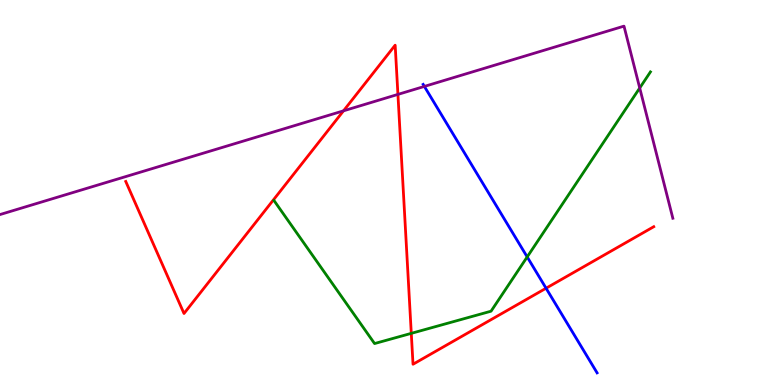[{'lines': ['blue', 'red'], 'intersections': [{'x': 7.05, 'y': 2.51}]}, {'lines': ['green', 'red'], 'intersections': [{'x': 5.31, 'y': 1.34}]}, {'lines': ['purple', 'red'], 'intersections': [{'x': 4.43, 'y': 7.12}, {'x': 5.13, 'y': 7.55}]}, {'lines': ['blue', 'green'], 'intersections': [{'x': 6.8, 'y': 3.33}]}, {'lines': ['blue', 'purple'], 'intersections': [{'x': 5.48, 'y': 7.76}]}, {'lines': ['green', 'purple'], 'intersections': [{'x': 8.25, 'y': 7.71}]}]